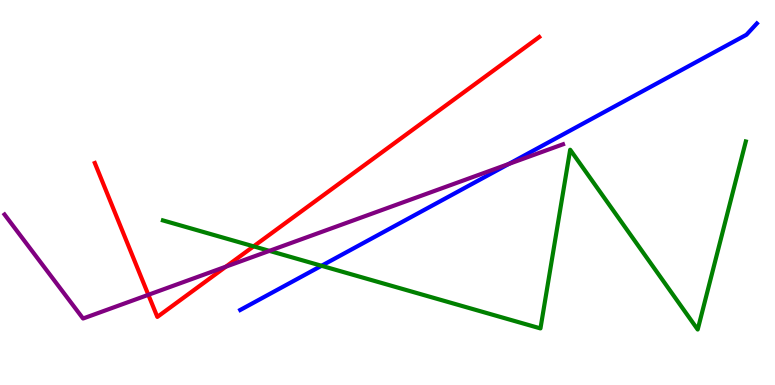[{'lines': ['blue', 'red'], 'intersections': []}, {'lines': ['green', 'red'], 'intersections': [{'x': 3.27, 'y': 3.6}]}, {'lines': ['purple', 'red'], 'intersections': [{'x': 1.91, 'y': 2.34}, {'x': 2.91, 'y': 3.07}]}, {'lines': ['blue', 'green'], 'intersections': [{'x': 4.15, 'y': 3.1}]}, {'lines': ['blue', 'purple'], 'intersections': [{'x': 6.56, 'y': 5.74}]}, {'lines': ['green', 'purple'], 'intersections': [{'x': 3.48, 'y': 3.48}]}]